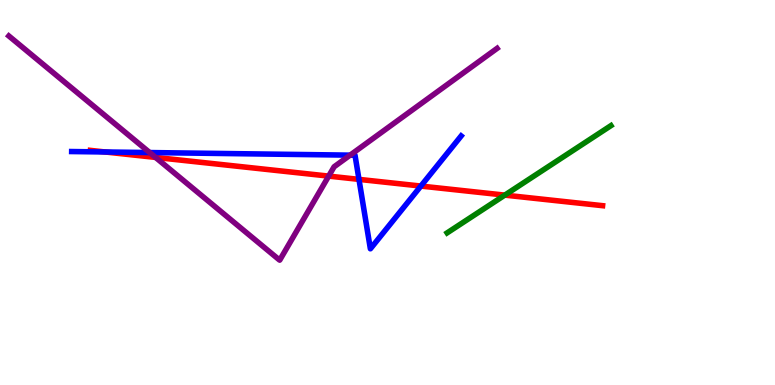[{'lines': ['blue', 'red'], 'intersections': [{'x': 1.36, 'y': 6.05}, {'x': 4.63, 'y': 5.34}, {'x': 5.43, 'y': 5.17}]}, {'lines': ['green', 'red'], 'intersections': [{'x': 6.51, 'y': 4.93}]}, {'lines': ['purple', 'red'], 'intersections': [{'x': 2.01, 'y': 5.91}, {'x': 4.24, 'y': 5.43}]}, {'lines': ['blue', 'green'], 'intersections': []}, {'lines': ['blue', 'purple'], 'intersections': [{'x': 1.93, 'y': 6.04}, {'x': 4.52, 'y': 5.97}]}, {'lines': ['green', 'purple'], 'intersections': []}]